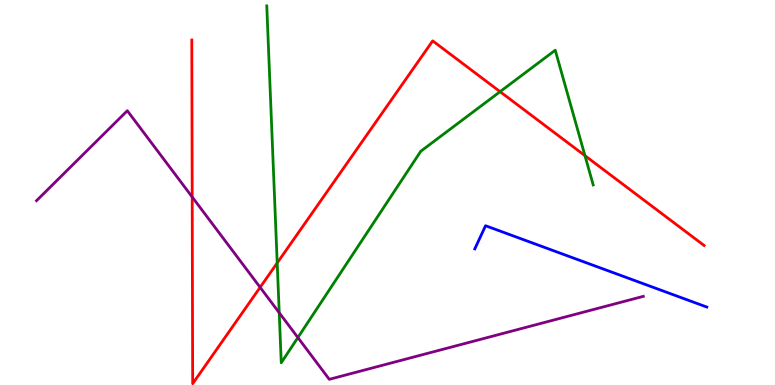[{'lines': ['blue', 'red'], 'intersections': []}, {'lines': ['green', 'red'], 'intersections': [{'x': 3.58, 'y': 3.17}, {'x': 6.45, 'y': 7.62}, {'x': 7.55, 'y': 5.96}]}, {'lines': ['purple', 'red'], 'intersections': [{'x': 2.48, 'y': 4.88}, {'x': 3.36, 'y': 2.54}]}, {'lines': ['blue', 'green'], 'intersections': []}, {'lines': ['blue', 'purple'], 'intersections': []}, {'lines': ['green', 'purple'], 'intersections': [{'x': 3.6, 'y': 1.88}, {'x': 3.84, 'y': 1.23}]}]